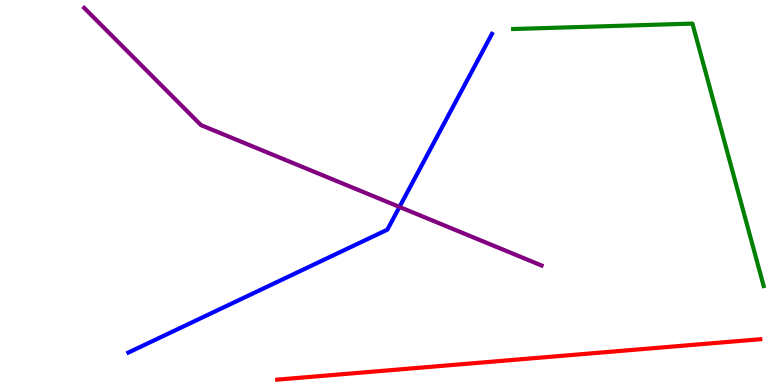[{'lines': ['blue', 'red'], 'intersections': []}, {'lines': ['green', 'red'], 'intersections': []}, {'lines': ['purple', 'red'], 'intersections': []}, {'lines': ['blue', 'green'], 'intersections': []}, {'lines': ['blue', 'purple'], 'intersections': [{'x': 5.15, 'y': 4.63}]}, {'lines': ['green', 'purple'], 'intersections': []}]